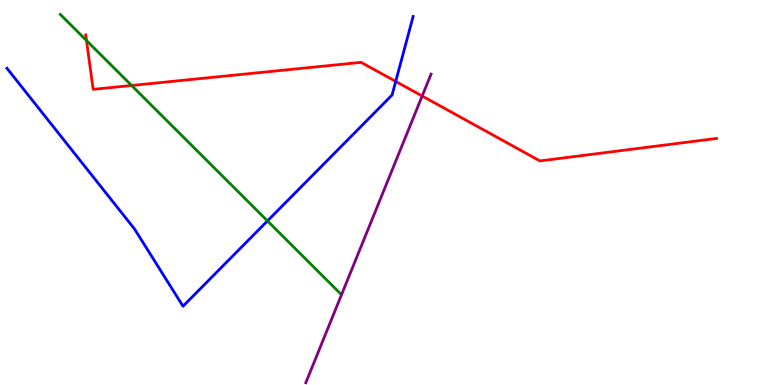[{'lines': ['blue', 'red'], 'intersections': [{'x': 5.11, 'y': 7.89}]}, {'lines': ['green', 'red'], 'intersections': [{'x': 1.12, 'y': 8.95}, {'x': 1.7, 'y': 7.78}]}, {'lines': ['purple', 'red'], 'intersections': [{'x': 5.45, 'y': 7.51}]}, {'lines': ['blue', 'green'], 'intersections': [{'x': 3.45, 'y': 4.26}]}, {'lines': ['blue', 'purple'], 'intersections': []}, {'lines': ['green', 'purple'], 'intersections': []}]